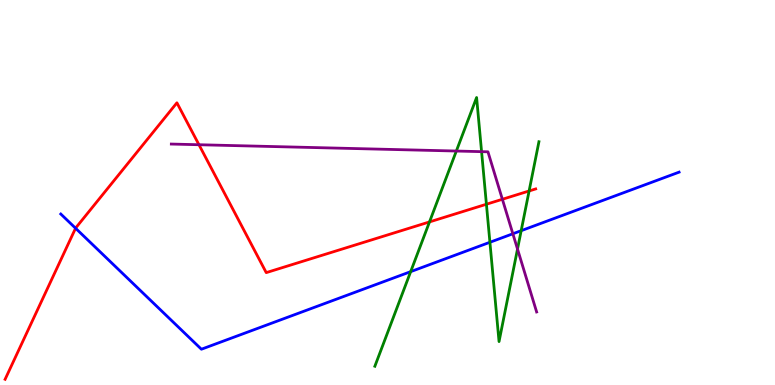[{'lines': ['blue', 'red'], 'intersections': [{'x': 0.975, 'y': 4.07}]}, {'lines': ['green', 'red'], 'intersections': [{'x': 5.54, 'y': 4.24}, {'x': 6.28, 'y': 4.7}, {'x': 6.83, 'y': 5.04}]}, {'lines': ['purple', 'red'], 'intersections': [{'x': 2.57, 'y': 6.24}, {'x': 6.48, 'y': 4.82}]}, {'lines': ['blue', 'green'], 'intersections': [{'x': 5.3, 'y': 2.94}, {'x': 6.32, 'y': 3.71}, {'x': 6.72, 'y': 4.01}]}, {'lines': ['blue', 'purple'], 'intersections': [{'x': 6.62, 'y': 3.93}]}, {'lines': ['green', 'purple'], 'intersections': [{'x': 5.89, 'y': 6.08}, {'x': 6.21, 'y': 6.06}, {'x': 6.68, 'y': 3.53}]}]